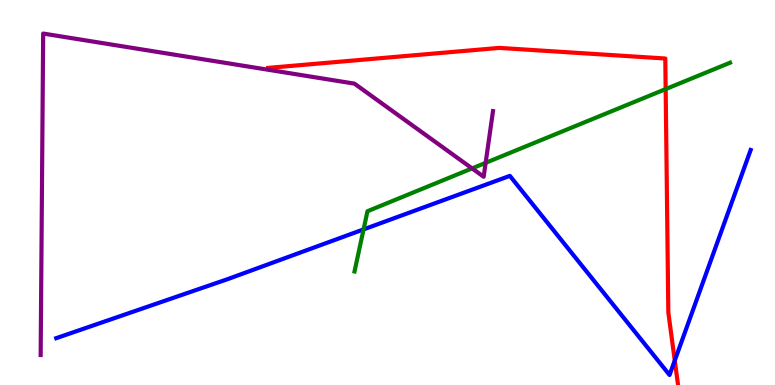[{'lines': ['blue', 'red'], 'intersections': [{'x': 8.71, 'y': 0.636}]}, {'lines': ['green', 'red'], 'intersections': [{'x': 8.59, 'y': 7.69}]}, {'lines': ['purple', 'red'], 'intersections': []}, {'lines': ['blue', 'green'], 'intersections': [{'x': 4.69, 'y': 4.04}]}, {'lines': ['blue', 'purple'], 'intersections': []}, {'lines': ['green', 'purple'], 'intersections': [{'x': 6.09, 'y': 5.63}, {'x': 6.27, 'y': 5.77}]}]